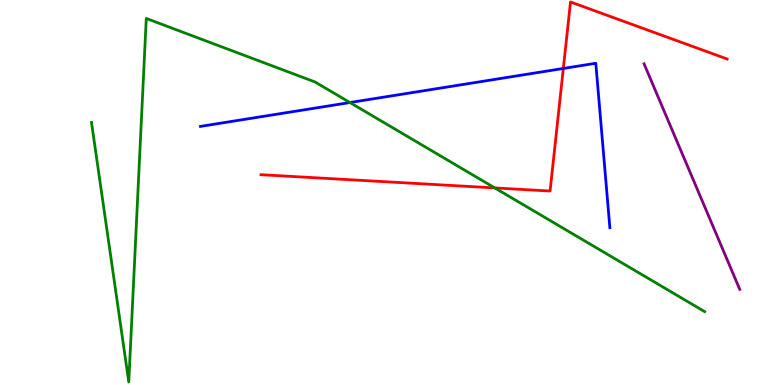[{'lines': ['blue', 'red'], 'intersections': [{'x': 7.27, 'y': 8.22}]}, {'lines': ['green', 'red'], 'intersections': [{'x': 6.38, 'y': 5.12}]}, {'lines': ['purple', 'red'], 'intersections': []}, {'lines': ['blue', 'green'], 'intersections': [{'x': 4.52, 'y': 7.34}]}, {'lines': ['blue', 'purple'], 'intersections': []}, {'lines': ['green', 'purple'], 'intersections': []}]